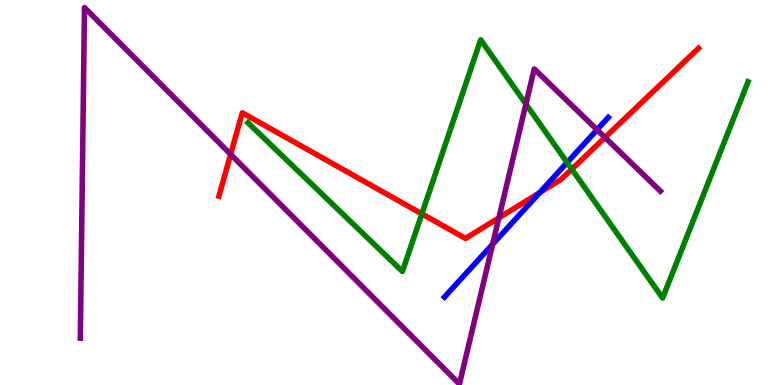[{'lines': ['blue', 'red'], 'intersections': [{'x': 6.96, 'y': 5.0}]}, {'lines': ['green', 'red'], 'intersections': [{'x': 5.44, 'y': 4.45}, {'x': 7.38, 'y': 5.61}]}, {'lines': ['purple', 'red'], 'intersections': [{'x': 2.98, 'y': 5.99}, {'x': 6.44, 'y': 4.34}, {'x': 7.81, 'y': 6.43}]}, {'lines': ['blue', 'green'], 'intersections': [{'x': 7.32, 'y': 5.78}]}, {'lines': ['blue', 'purple'], 'intersections': [{'x': 6.36, 'y': 3.66}, {'x': 7.7, 'y': 6.63}]}, {'lines': ['green', 'purple'], 'intersections': [{'x': 6.79, 'y': 7.3}]}]